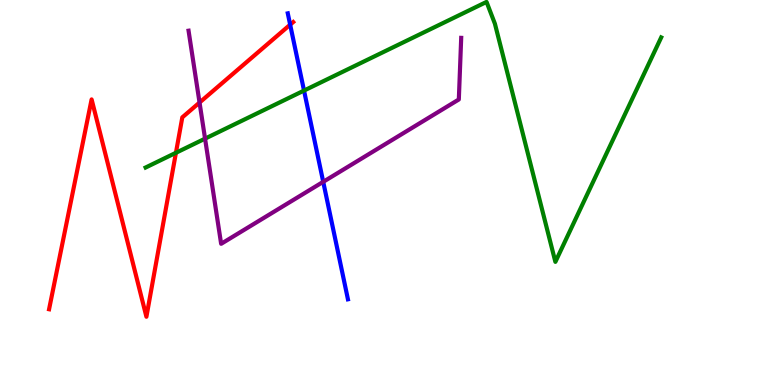[{'lines': ['blue', 'red'], 'intersections': [{'x': 3.74, 'y': 9.36}]}, {'lines': ['green', 'red'], 'intersections': [{'x': 2.27, 'y': 6.03}]}, {'lines': ['purple', 'red'], 'intersections': [{'x': 2.57, 'y': 7.34}]}, {'lines': ['blue', 'green'], 'intersections': [{'x': 3.92, 'y': 7.65}]}, {'lines': ['blue', 'purple'], 'intersections': [{'x': 4.17, 'y': 5.28}]}, {'lines': ['green', 'purple'], 'intersections': [{'x': 2.65, 'y': 6.4}]}]